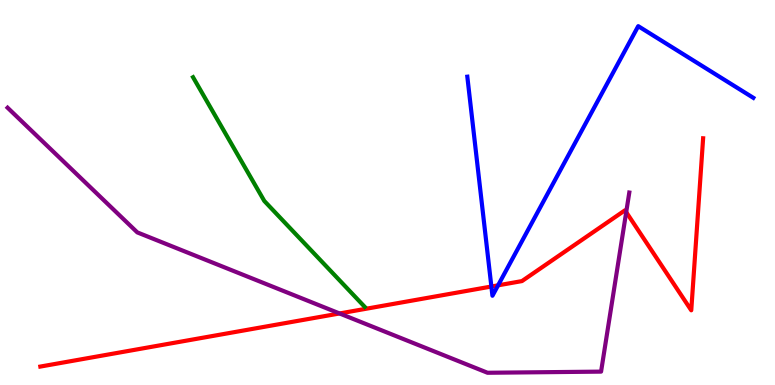[{'lines': ['blue', 'red'], 'intersections': [{'x': 6.34, 'y': 2.56}, {'x': 6.43, 'y': 2.59}]}, {'lines': ['green', 'red'], 'intersections': []}, {'lines': ['purple', 'red'], 'intersections': [{'x': 4.38, 'y': 1.86}, {'x': 8.08, 'y': 4.49}]}, {'lines': ['blue', 'green'], 'intersections': []}, {'lines': ['blue', 'purple'], 'intersections': []}, {'lines': ['green', 'purple'], 'intersections': []}]